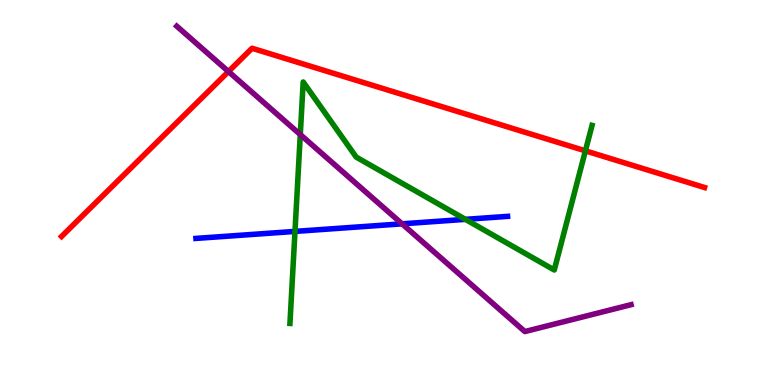[{'lines': ['blue', 'red'], 'intersections': []}, {'lines': ['green', 'red'], 'intersections': [{'x': 7.55, 'y': 6.08}]}, {'lines': ['purple', 'red'], 'intersections': [{'x': 2.95, 'y': 8.14}]}, {'lines': ['blue', 'green'], 'intersections': [{'x': 3.81, 'y': 3.99}, {'x': 6.01, 'y': 4.3}]}, {'lines': ['blue', 'purple'], 'intersections': [{'x': 5.19, 'y': 4.19}]}, {'lines': ['green', 'purple'], 'intersections': [{'x': 3.87, 'y': 6.5}]}]